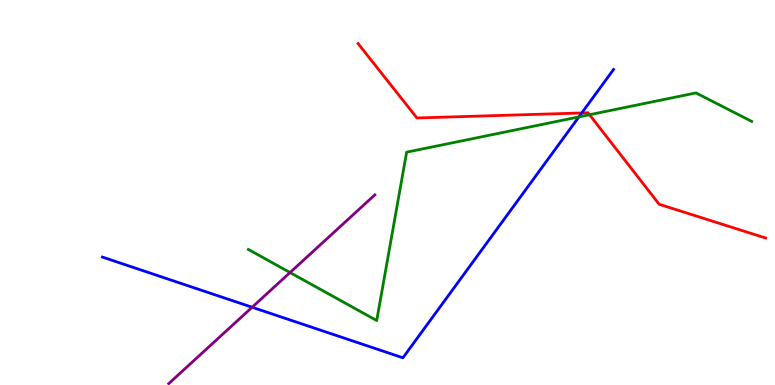[{'lines': ['blue', 'red'], 'intersections': [{'x': 7.51, 'y': 7.07}]}, {'lines': ['green', 'red'], 'intersections': [{'x': 7.61, 'y': 7.02}]}, {'lines': ['purple', 'red'], 'intersections': []}, {'lines': ['blue', 'green'], 'intersections': [{'x': 7.47, 'y': 6.96}]}, {'lines': ['blue', 'purple'], 'intersections': [{'x': 3.25, 'y': 2.02}]}, {'lines': ['green', 'purple'], 'intersections': [{'x': 3.74, 'y': 2.92}]}]